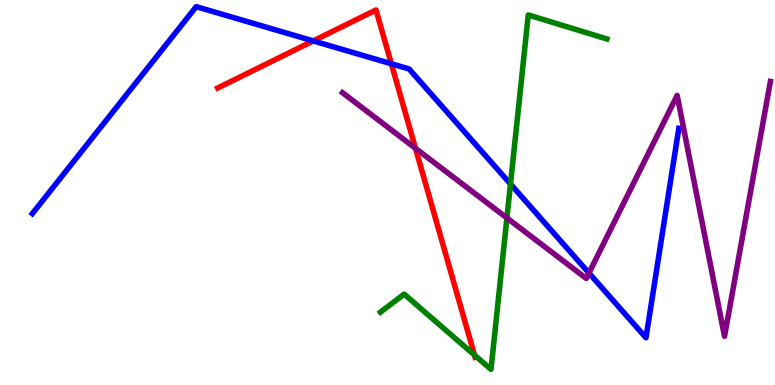[{'lines': ['blue', 'red'], 'intersections': [{'x': 4.04, 'y': 8.94}, {'x': 5.05, 'y': 8.34}]}, {'lines': ['green', 'red'], 'intersections': [{'x': 6.12, 'y': 0.778}]}, {'lines': ['purple', 'red'], 'intersections': [{'x': 5.36, 'y': 6.15}]}, {'lines': ['blue', 'green'], 'intersections': [{'x': 6.59, 'y': 5.22}]}, {'lines': ['blue', 'purple'], 'intersections': [{'x': 7.6, 'y': 2.91}]}, {'lines': ['green', 'purple'], 'intersections': [{'x': 6.54, 'y': 4.34}]}]